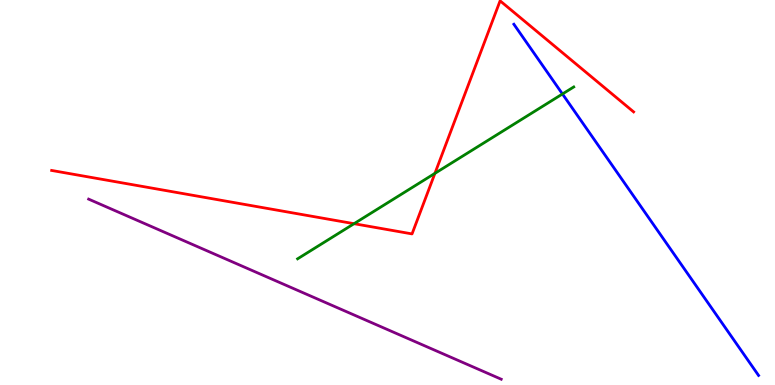[{'lines': ['blue', 'red'], 'intersections': []}, {'lines': ['green', 'red'], 'intersections': [{'x': 4.57, 'y': 4.19}, {'x': 5.61, 'y': 5.5}]}, {'lines': ['purple', 'red'], 'intersections': []}, {'lines': ['blue', 'green'], 'intersections': [{'x': 7.26, 'y': 7.56}]}, {'lines': ['blue', 'purple'], 'intersections': []}, {'lines': ['green', 'purple'], 'intersections': []}]